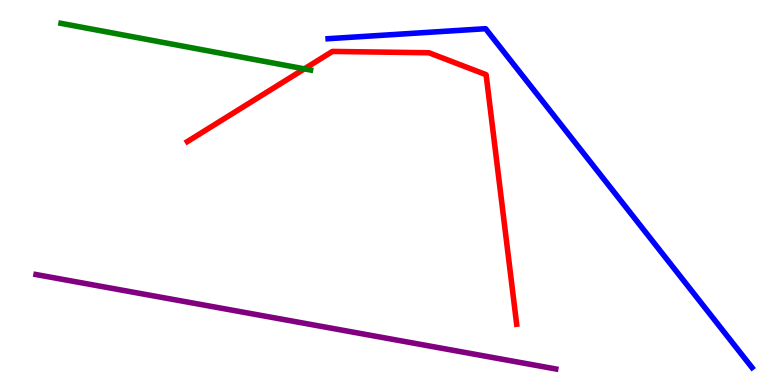[{'lines': ['blue', 'red'], 'intersections': []}, {'lines': ['green', 'red'], 'intersections': [{'x': 3.93, 'y': 8.21}]}, {'lines': ['purple', 'red'], 'intersections': []}, {'lines': ['blue', 'green'], 'intersections': []}, {'lines': ['blue', 'purple'], 'intersections': []}, {'lines': ['green', 'purple'], 'intersections': []}]